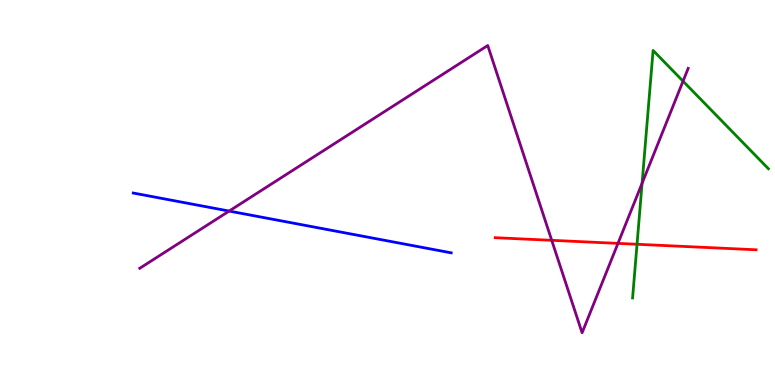[{'lines': ['blue', 'red'], 'intersections': []}, {'lines': ['green', 'red'], 'intersections': [{'x': 8.22, 'y': 3.66}]}, {'lines': ['purple', 'red'], 'intersections': [{'x': 7.12, 'y': 3.76}, {'x': 7.97, 'y': 3.68}]}, {'lines': ['blue', 'green'], 'intersections': []}, {'lines': ['blue', 'purple'], 'intersections': [{'x': 2.96, 'y': 4.52}]}, {'lines': ['green', 'purple'], 'intersections': [{'x': 8.29, 'y': 5.24}, {'x': 8.81, 'y': 7.89}]}]